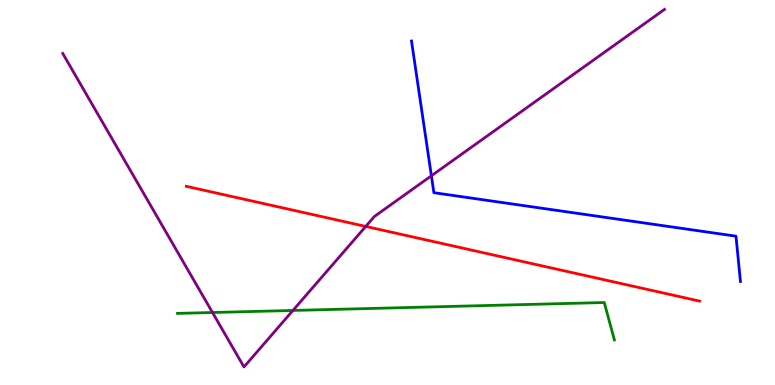[{'lines': ['blue', 'red'], 'intersections': []}, {'lines': ['green', 'red'], 'intersections': []}, {'lines': ['purple', 'red'], 'intersections': [{'x': 4.72, 'y': 4.12}]}, {'lines': ['blue', 'green'], 'intersections': []}, {'lines': ['blue', 'purple'], 'intersections': [{'x': 5.57, 'y': 5.43}]}, {'lines': ['green', 'purple'], 'intersections': [{'x': 2.74, 'y': 1.88}, {'x': 3.78, 'y': 1.94}]}]